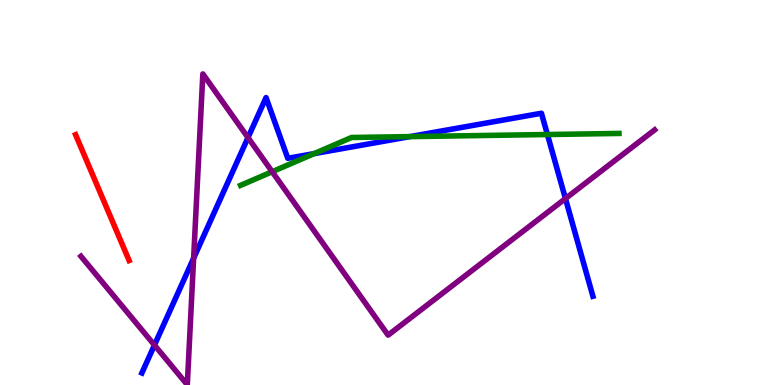[{'lines': ['blue', 'red'], 'intersections': []}, {'lines': ['green', 'red'], 'intersections': []}, {'lines': ['purple', 'red'], 'intersections': []}, {'lines': ['blue', 'green'], 'intersections': [{'x': 4.05, 'y': 6.01}, {'x': 5.29, 'y': 6.45}, {'x': 7.06, 'y': 6.51}]}, {'lines': ['blue', 'purple'], 'intersections': [{'x': 1.99, 'y': 1.04}, {'x': 2.5, 'y': 3.29}, {'x': 3.2, 'y': 6.43}, {'x': 7.3, 'y': 4.84}]}, {'lines': ['green', 'purple'], 'intersections': [{'x': 3.51, 'y': 5.54}]}]